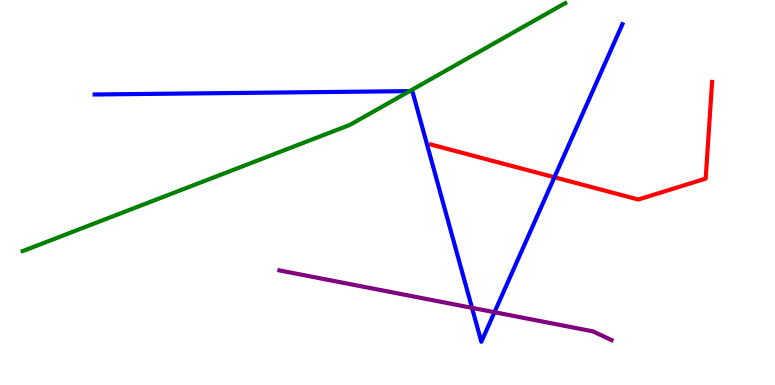[{'lines': ['blue', 'red'], 'intersections': [{'x': 7.15, 'y': 5.4}]}, {'lines': ['green', 'red'], 'intersections': []}, {'lines': ['purple', 'red'], 'intersections': []}, {'lines': ['blue', 'green'], 'intersections': [{'x': 5.29, 'y': 7.63}]}, {'lines': ['blue', 'purple'], 'intersections': [{'x': 6.09, 'y': 2.0}, {'x': 6.38, 'y': 1.89}]}, {'lines': ['green', 'purple'], 'intersections': []}]